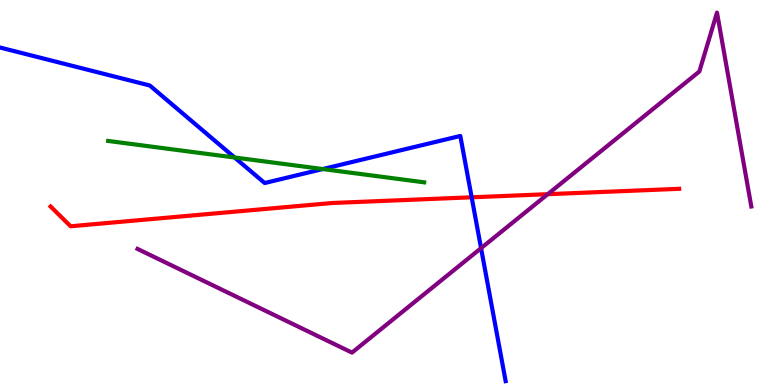[{'lines': ['blue', 'red'], 'intersections': [{'x': 6.09, 'y': 4.88}]}, {'lines': ['green', 'red'], 'intersections': []}, {'lines': ['purple', 'red'], 'intersections': [{'x': 7.07, 'y': 4.96}]}, {'lines': ['blue', 'green'], 'intersections': [{'x': 3.03, 'y': 5.91}, {'x': 4.16, 'y': 5.61}]}, {'lines': ['blue', 'purple'], 'intersections': [{'x': 6.21, 'y': 3.55}]}, {'lines': ['green', 'purple'], 'intersections': []}]